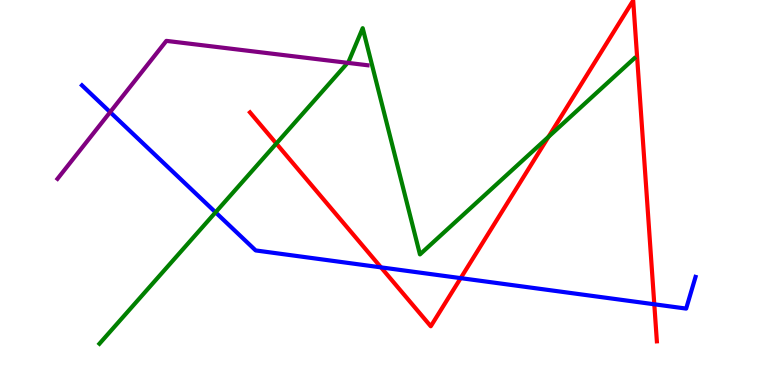[{'lines': ['blue', 'red'], 'intersections': [{'x': 4.92, 'y': 3.06}, {'x': 5.94, 'y': 2.78}, {'x': 8.44, 'y': 2.1}]}, {'lines': ['green', 'red'], 'intersections': [{'x': 3.57, 'y': 6.27}, {'x': 7.08, 'y': 6.45}]}, {'lines': ['purple', 'red'], 'intersections': []}, {'lines': ['blue', 'green'], 'intersections': [{'x': 2.78, 'y': 4.49}]}, {'lines': ['blue', 'purple'], 'intersections': [{'x': 1.42, 'y': 7.09}]}, {'lines': ['green', 'purple'], 'intersections': [{'x': 4.49, 'y': 8.37}]}]